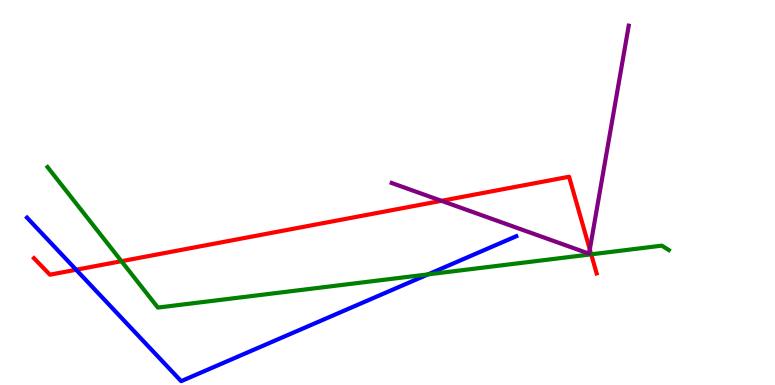[{'lines': ['blue', 'red'], 'intersections': [{'x': 0.982, 'y': 2.99}]}, {'lines': ['green', 'red'], 'intersections': [{'x': 1.57, 'y': 3.22}, {'x': 7.63, 'y': 3.39}]}, {'lines': ['purple', 'red'], 'intersections': [{'x': 5.7, 'y': 4.78}, {'x': 7.61, 'y': 3.52}]}, {'lines': ['blue', 'green'], 'intersections': [{'x': 5.52, 'y': 2.87}]}, {'lines': ['blue', 'purple'], 'intersections': []}, {'lines': ['green', 'purple'], 'intersections': []}]